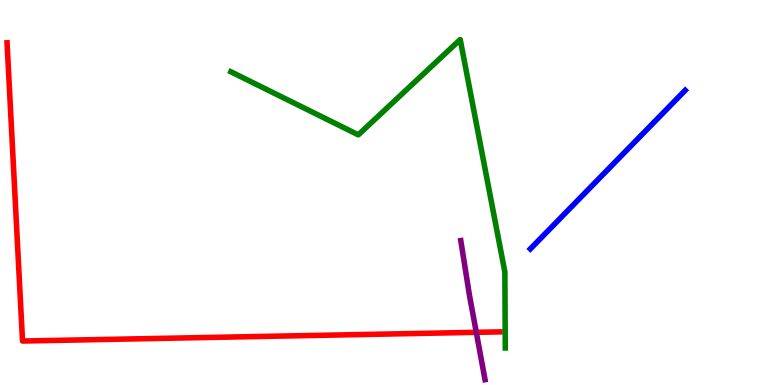[{'lines': ['blue', 'red'], 'intersections': []}, {'lines': ['green', 'red'], 'intersections': []}, {'lines': ['purple', 'red'], 'intersections': [{'x': 6.15, 'y': 1.37}]}, {'lines': ['blue', 'green'], 'intersections': []}, {'lines': ['blue', 'purple'], 'intersections': []}, {'lines': ['green', 'purple'], 'intersections': []}]